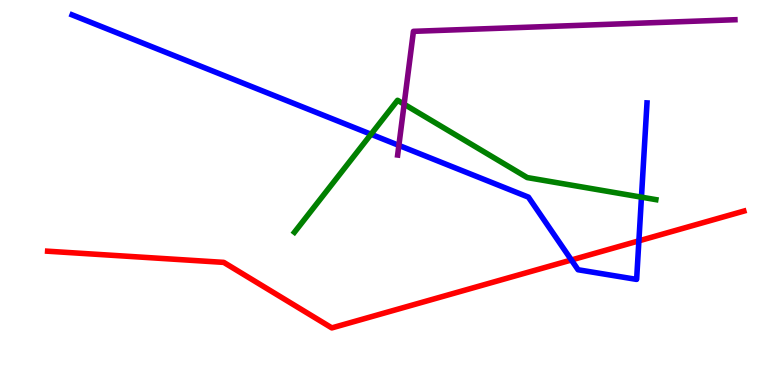[{'lines': ['blue', 'red'], 'intersections': [{'x': 7.37, 'y': 3.25}, {'x': 8.24, 'y': 3.74}]}, {'lines': ['green', 'red'], 'intersections': []}, {'lines': ['purple', 'red'], 'intersections': []}, {'lines': ['blue', 'green'], 'intersections': [{'x': 4.79, 'y': 6.51}, {'x': 8.28, 'y': 4.88}]}, {'lines': ['blue', 'purple'], 'intersections': [{'x': 5.15, 'y': 6.22}]}, {'lines': ['green', 'purple'], 'intersections': [{'x': 5.21, 'y': 7.29}]}]